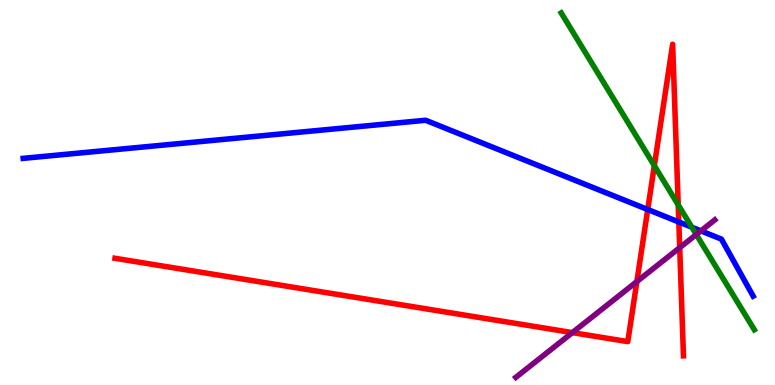[{'lines': ['blue', 'red'], 'intersections': [{'x': 8.36, 'y': 4.56}, {'x': 8.76, 'y': 4.23}]}, {'lines': ['green', 'red'], 'intersections': [{'x': 8.44, 'y': 5.7}, {'x': 8.75, 'y': 4.68}]}, {'lines': ['purple', 'red'], 'intersections': [{'x': 7.39, 'y': 1.36}, {'x': 8.22, 'y': 2.69}, {'x': 8.77, 'y': 3.57}]}, {'lines': ['blue', 'green'], 'intersections': [{'x': 8.93, 'y': 4.1}]}, {'lines': ['blue', 'purple'], 'intersections': [{'x': 9.04, 'y': 4.0}]}, {'lines': ['green', 'purple'], 'intersections': [{'x': 8.98, 'y': 3.91}]}]